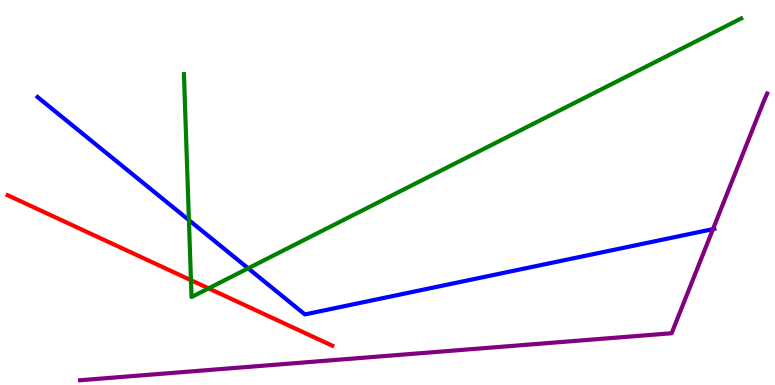[{'lines': ['blue', 'red'], 'intersections': []}, {'lines': ['green', 'red'], 'intersections': [{'x': 2.46, 'y': 2.72}, {'x': 2.69, 'y': 2.51}]}, {'lines': ['purple', 'red'], 'intersections': []}, {'lines': ['blue', 'green'], 'intersections': [{'x': 2.44, 'y': 4.28}, {'x': 3.2, 'y': 3.03}]}, {'lines': ['blue', 'purple'], 'intersections': [{'x': 9.2, 'y': 4.05}]}, {'lines': ['green', 'purple'], 'intersections': []}]